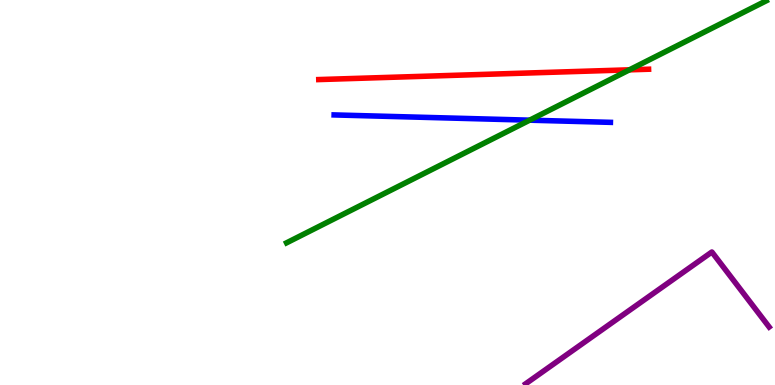[{'lines': ['blue', 'red'], 'intersections': []}, {'lines': ['green', 'red'], 'intersections': [{'x': 8.12, 'y': 8.19}]}, {'lines': ['purple', 'red'], 'intersections': []}, {'lines': ['blue', 'green'], 'intersections': [{'x': 6.83, 'y': 6.88}]}, {'lines': ['blue', 'purple'], 'intersections': []}, {'lines': ['green', 'purple'], 'intersections': []}]